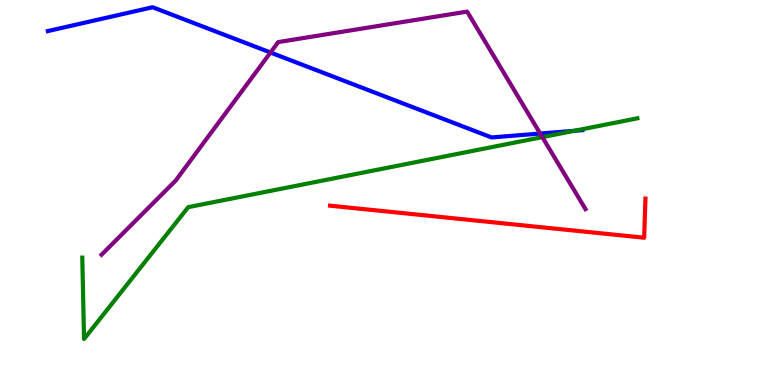[{'lines': ['blue', 'red'], 'intersections': []}, {'lines': ['green', 'red'], 'intersections': []}, {'lines': ['purple', 'red'], 'intersections': []}, {'lines': ['blue', 'green'], 'intersections': [{'x': 7.41, 'y': 6.6}]}, {'lines': ['blue', 'purple'], 'intersections': [{'x': 3.49, 'y': 8.64}, {'x': 6.97, 'y': 6.53}]}, {'lines': ['green', 'purple'], 'intersections': [{'x': 7.0, 'y': 6.44}]}]